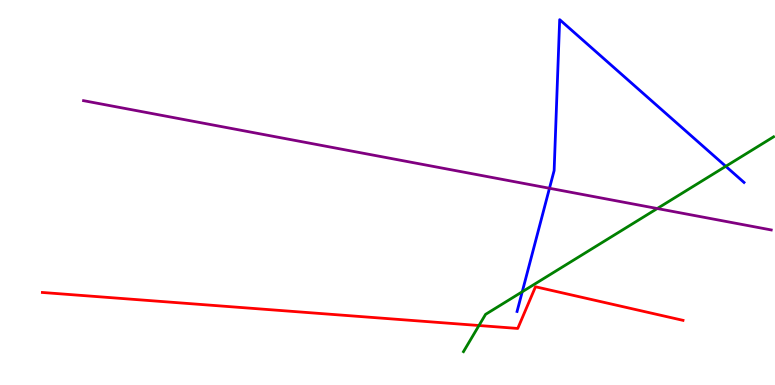[{'lines': ['blue', 'red'], 'intersections': []}, {'lines': ['green', 'red'], 'intersections': [{'x': 6.18, 'y': 1.54}]}, {'lines': ['purple', 'red'], 'intersections': []}, {'lines': ['blue', 'green'], 'intersections': [{'x': 6.74, 'y': 2.42}, {'x': 9.36, 'y': 5.68}]}, {'lines': ['blue', 'purple'], 'intersections': [{'x': 7.09, 'y': 5.11}]}, {'lines': ['green', 'purple'], 'intersections': [{'x': 8.48, 'y': 4.58}]}]